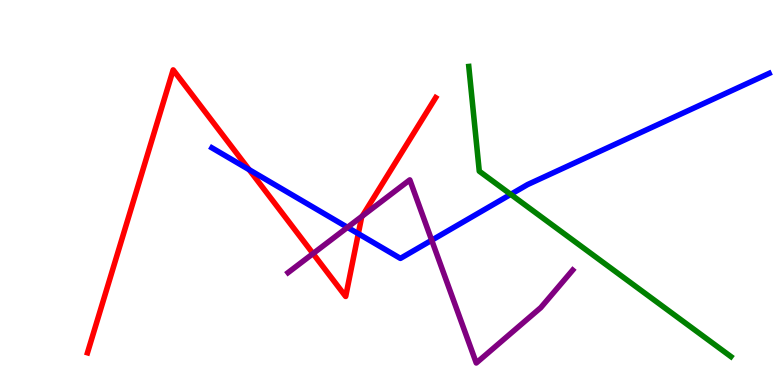[{'lines': ['blue', 'red'], 'intersections': [{'x': 3.21, 'y': 5.59}, {'x': 4.62, 'y': 3.93}]}, {'lines': ['green', 'red'], 'intersections': []}, {'lines': ['purple', 'red'], 'intersections': [{'x': 4.04, 'y': 3.41}, {'x': 4.68, 'y': 4.39}]}, {'lines': ['blue', 'green'], 'intersections': [{'x': 6.59, 'y': 4.95}]}, {'lines': ['blue', 'purple'], 'intersections': [{'x': 4.48, 'y': 4.09}, {'x': 5.57, 'y': 3.76}]}, {'lines': ['green', 'purple'], 'intersections': []}]